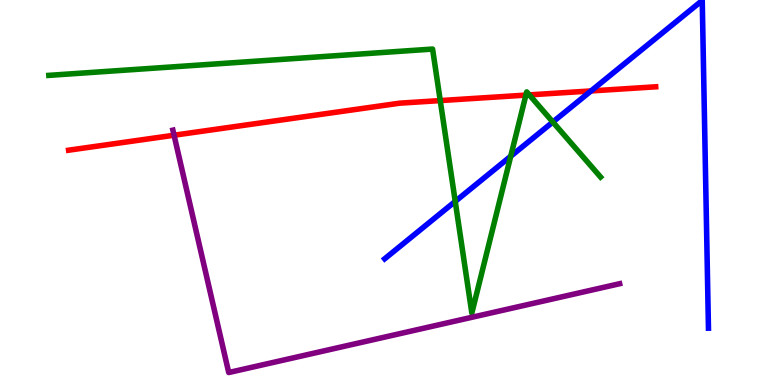[{'lines': ['blue', 'red'], 'intersections': [{'x': 7.63, 'y': 7.64}]}, {'lines': ['green', 'red'], 'intersections': [{'x': 5.68, 'y': 7.39}, {'x': 6.79, 'y': 7.53}, {'x': 6.83, 'y': 7.54}]}, {'lines': ['purple', 'red'], 'intersections': [{'x': 2.25, 'y': 6.49}]}, {'lines': ['blue', 'green'], 'intersections': [{'x': 5.87, 'y': 4.77}, {'x': 6.59, 'y': 5.94}, {'x': 7.13, 'y': 6.83}]}, {'lines': ['blue', 'purple'], 'intersections': []}, {'lines': ['green', 'purple'], 'intersections': []}]